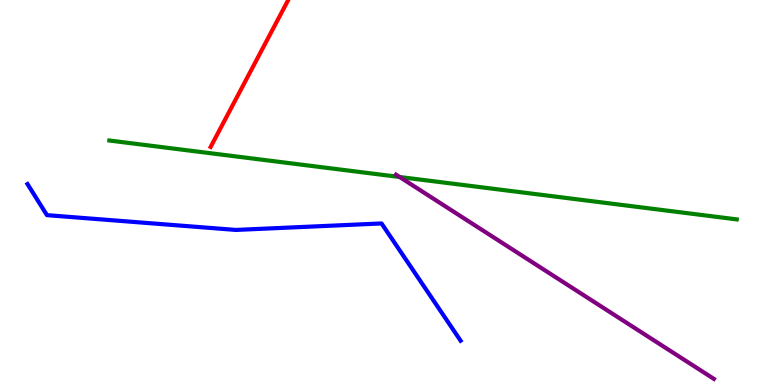[{'lines': ['blue', 'red'], 'intersections': []}, {'lines': ['green', 'red'], 'intersections': []}, {'lines': ['purple', 'red'], 'intersections': []}, {'lines': ['blue', 'green'], 'intersections': []}, {'lines': ['blue', 'purple'], 'intersections': []}, {'lines': ['green', 'purple'], 'intersections': [{'x': 5.16, 'y': 5.4}]}]